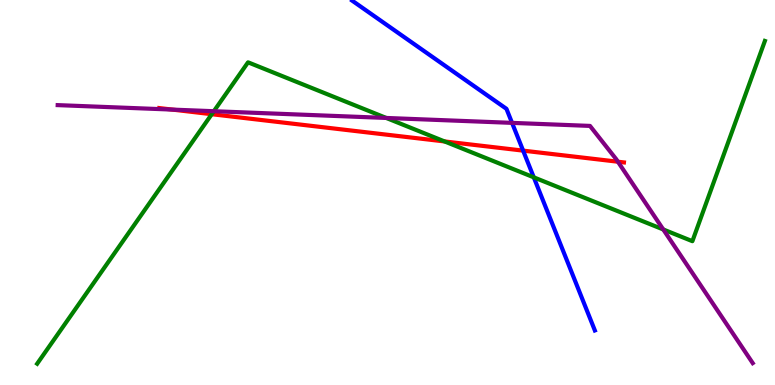[{'lines': ['blue', 'red'], 'intersections': [{'x': 6.75, 'y': 6.09}]}, {'lines': ['green', 'red'], 'intersections': [{'x': 2.73, 'y': 7.03}, {'x': 5.74, 'y': 6.33}]}, {'lines': ['purple', 'red'], 'intersections': [{'x': 2.22, 'y': 7.15}, {'x': 7.97, 'y': 5.8}]}, {'lines': ['blue', 'green'], 'intersections': [{'x': 6.89, 'y': 5.39}]}, {'lines': ['blue', 'purple'], 'intersections': [{'x': 6.61, 'y': 6.81}]}, {'lines': ['green', 'purple'], 'intersections': [{'x': 2.76, 'y': 7.11}, {'x': 4.98, 'y': 6.94}, {'x': 8.56, 'y': 4.04}]}]